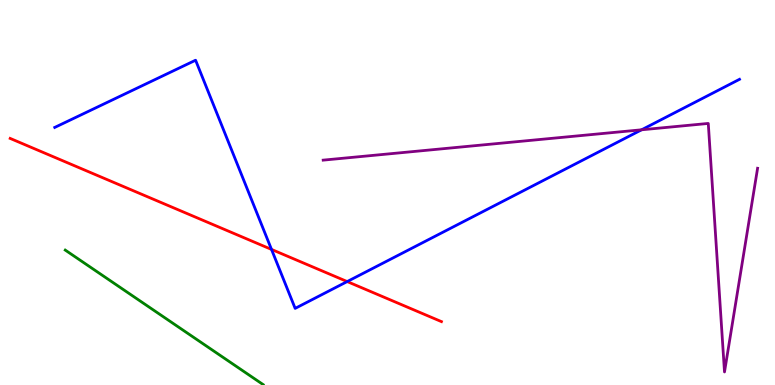[{'lines': ['blue', 'red'], 'intersections': [{'x': 3.5, 'y': 3.52}, {'x': 4.48, 'y': 2.69}]}, {'lines': ['green', 'red'], 'intersections': []}, {'lines': ['purple', 'red'], 'intersections': []}, {'lines': ['blue', 'green'], 'intersections': []}, {'lines': ['blue', 'purple'], 'intersections': [{'x': 8.28, 'y': 6.63}]}, {'lines': ['green', 'purple'], 'intersections': []}]